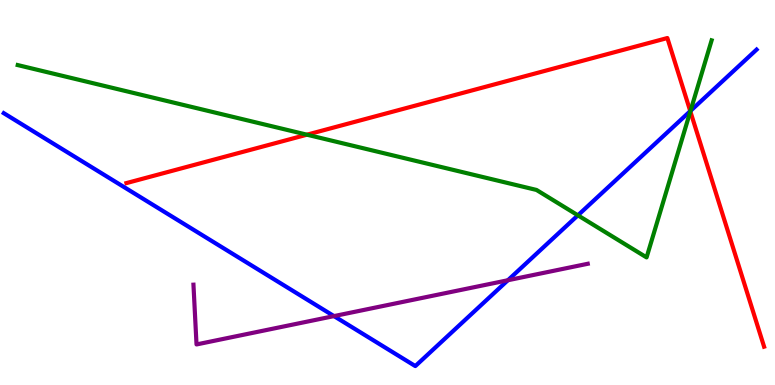[{'lines': ['blue', 'red'], 'intersections': [{'x': 8.91, 'y': 7.11}]}, {'lines': ['green', 'red'], 'intersections': [{'x': 3.96, 'y': 6.5}, {'x': 8.91, 'y': 7.11}]}, {'lines': ['purple', 'red'], 'intersections': []}, {'lines': ['blue', 'green'], 'intersections': [{'x': 7.46, 'y': 4.41}, {'x': 8.91, 'y': 7.12}]}, {'lines': ['blue', 'purple'], 'intersections': [{'x': 4.31, 'y': 1.79}, {'x': 6.55, 'y': 2.72}]}, {'lines': ['green', 'purple'], 'intersections': []}]